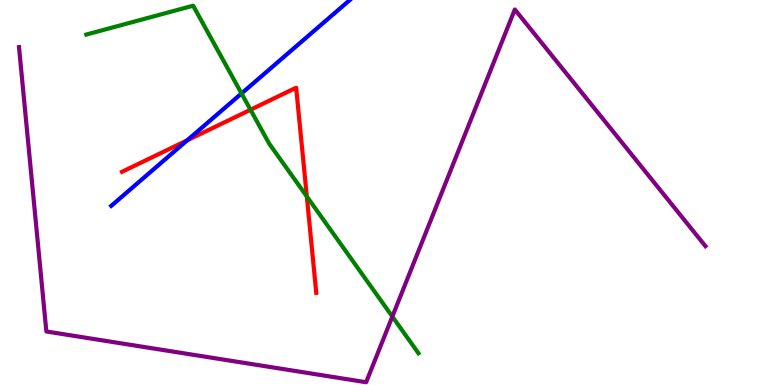[{'lines': ['blue', 'red'], 'intersections': [{'x': 2.42, 'y': 6.36}]}, {'lines': ['green', 'red'], 'intersections': [{'x': 3.23, 'y': 7.15}, {'x': 3.96, 'y': 4.9}]}, {'lines': ['purple', 'red'], 'intersections': []}, {'lines': ['blue', 'green'], 'intersections': [{'x': 3.12, 'y': 7.57}]}, {'lines': ['blue', 'purple'], 'intersections': []}, {'lines': ['green', 'purple'], 'intersections': [{'x': 5.06, 'y': 1.78}]}]